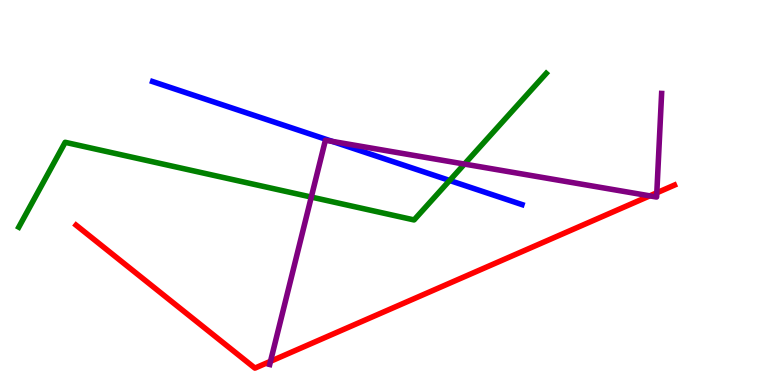[{'lines': ['blue', 'red'], 'intersections': []}, {'lines': ['green', 'red'], 'intersections': []}, {'lines': ['purple', 'red'], 'intersections': [{'x': 3.49, 'y': 0.615}, {'x': 8.38, 'y': 4.91}, {'x': 8.47, 'y': 4.99}]}, {'lines': ['blue', 'green'], 'intersections': [{'x': 5.8, 'y': 5.31}]}, {'lines': ['blue', 'purple'], 'intersections': [{'x': 4.29, 'y': 6.33}]}, {'lines': ['green', 'purple'], 'intersections': [{'x': 4.02, 'y': 4.88}, {'x': 5.99, 'y': 5.74}]}]